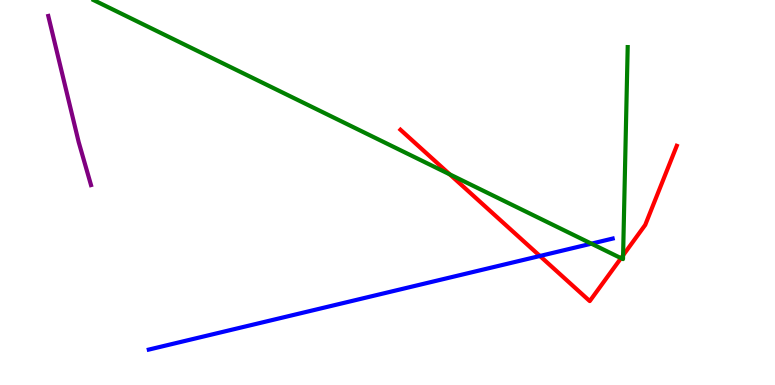[{'lines': ['blue', 'red'], 'intersections': [{'x': 6.97, 'y': 3.35}]}, {'lines': ['green', 'red'], 'intersections': [{'x': 5.8, 'y': 5.47}, {'x': 8.01, 'y': 3.29}, {'x': 8.04, 'y': 3.37}]}, {'lines': ['purple', 'red'], 'intersections': []}, {'lines': ['blue', 'green'], 'intersections': [{'x': 7.63, 'y': 3.67}]}, {'lines': ['blue', 'purple'], 'intersections': []}, {'lines': ['green', 'purple'], 'intersections': []}]